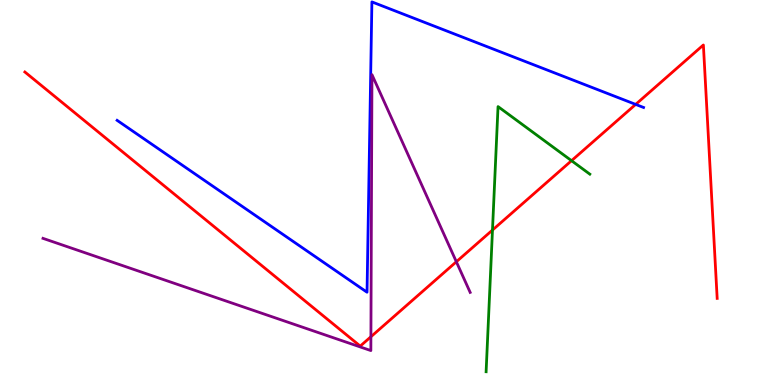[{'lines': ['blue', 'red'], 'intersections': [{'x': 8.2, 'y': 7.29}]}, {'lines': ['green', 'red'], 'intersections': [{'x': 6.35, 'y': 4.02}, {'x': 7.37, 'y': 5.83}]}, {'lines': ['purple', 'red'], 'intersections': [{'x': 4.79, 'y': 1.25}, {'x': 5.89, 'y': 3.2}]}, {'lines': ['blue', 'green'], 'intersections': []}, {'lines': ['blue', 'purple'], 'intersections': []}, {'lines': ['green', 'purple'], 'intersections': []}]